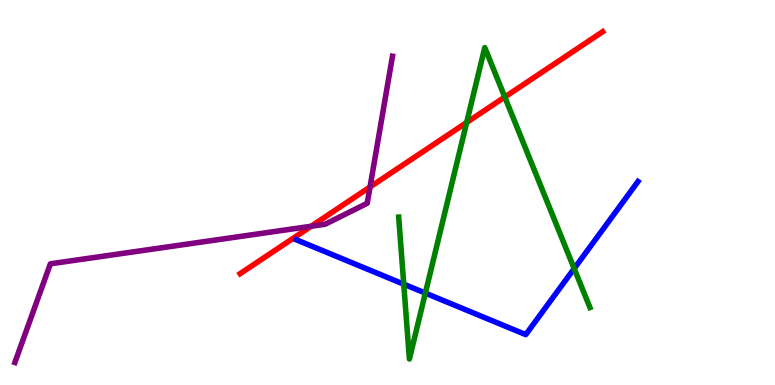[{'lines': ['blue', 'red'], 'intersections': []}, {'lines': ['green', 'red'], 'intersections': [{'x': 6.02, 'y': 6.82}, {'x': 6.51, 'y': 7.48}]}, {'lines': ['purple', 'red'], 'intersections': [{'x': 4.02, 'y': 4.12}, {'x': 4.77, 'y': 5.14}]}, {'lines': ['blue', 'green'], 'intersections': [{'x': 5.21, 'y': 2.62}, {'x': 5.49, 'y': 2.39}, {'x': 7.41, 'y': 3.02}]}, {'lines': ['blue', 'purple'], 'intersections': []}, {'lines': ['green', 'purple'], 'intersections': []}]